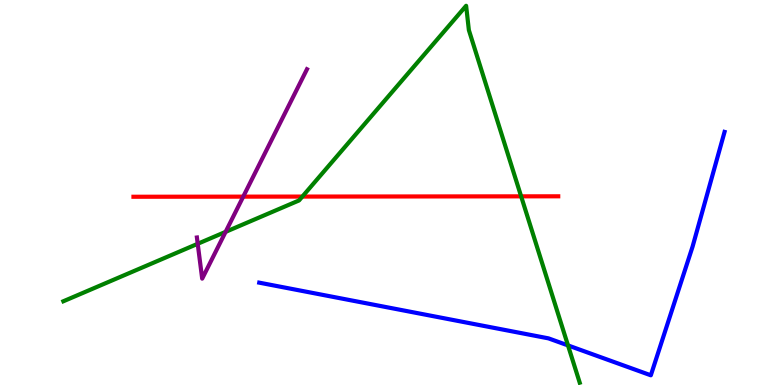[{'lines': ['blue', 'red'], 'intersections': []}, {'lines': ['green', 'red'], 'intersections': [{'x': 3.9, 'y': 4.89}, {'x': 6.72, 'y': 4.9}]}, {'lines': ['purple', 'red'], 'intersections': [{'x': 3.14, 'y': 4.89}]}, {'lines': ['blue', 'green'], 'intersections': [{'x': 7.33, 'y': 1.03}]}, {'lines': ['blue', 'purple'], 'intersections': []}, {'lines': ['green', 'purple'], 'intersections': [{'x': 2.55, 'y': 3.67}, {'x': 2.91, 'y': 3.98}]}]